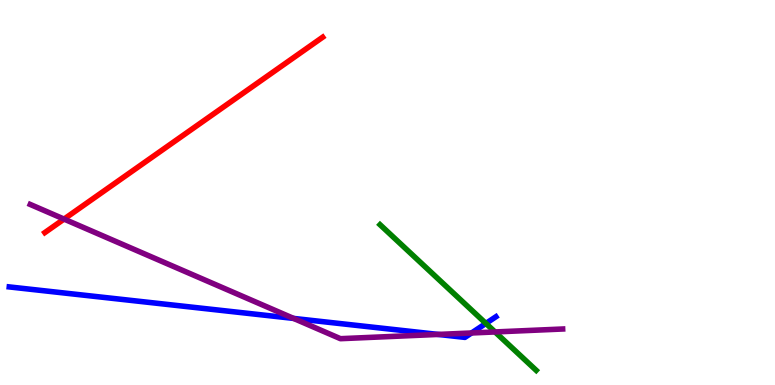[{'lines': ['blue', 'red'], 'intersections': []}, {'lines': ['green', 'red'], 'intersections': []}, {'lines': ['purple', 'red'], 'intersections': [{'x': 0.826, 'y': 4.31}]}, {'lines': ['blue', 'green'], 'intersections': [{'x': 6.27, 'y': 1.6}]}, {'lines': ['blue', 'purple'], 'intersections': [{'x': 3.79, 'y': 1.73}, {'x': 5.65, 'y': 1.31}, {'x': 6.08, 'y': 1.35}]}, {'lines': ['green', 'purple'], 'intersections': [{'x': 6.39, 'y': 1.38}]}]